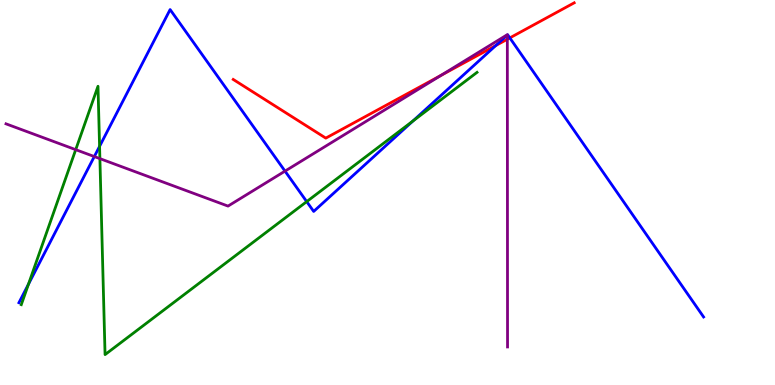[{'lines': ['blue', 'red'], 'intersections': [{'x': 6.4, 'y': 8.82}, {'x': 6.58, 'y': 9.02}]}, {'lines': ['green', 'red'], 'intersections': []}, {'lines': ['purple', 'red'], 'intersections': [{'x': 5.69, 'y': 8.04}, {'x': 6.55, 'y': 8.98}]}, {'lines': ['blue', 'green'], 'intersections': [{'x': 0.367, 'y': 2.62}, {'x': 1.28, 'y': 6.2}, {'x': 3.96, 'y': 4.76}, {'x': 5.33, 'y': 6.86}]}, {'lines': ['blue', 'purple'], 'intersections': [{'x': 1.22, 'y': 5.93}, {'x': 3.68, 'y': 5.56}, {'x': 6.55, 'y': 9.09}]}, {'lines': ['green', 'purple'], 'intersections': [{'x': 0.977, 'y': 6.11}, {'x': 1.29, 'y': 5.88}]}]